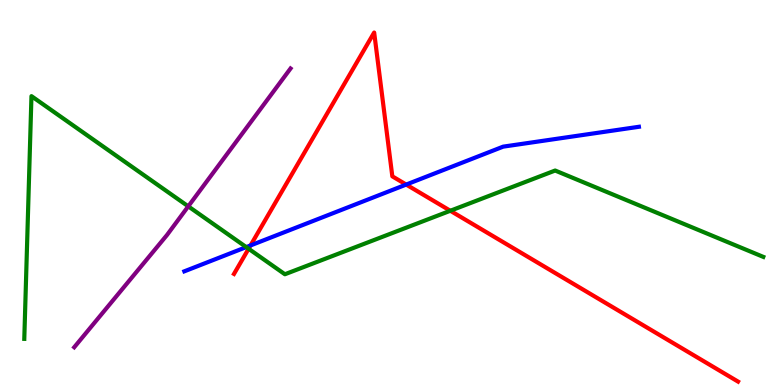[{'lines': ['blue', 'red'], 'intersections': [{'x': 3.23, 'y': 3.62}, {'x': 5.24, 'y': 5.21}]}, {'lines': ['green', 'red'], 'intersections': [{'x': 3.21, 'y': 3.54}, {'x': 5.81, 'y': 4.53}]}, {'lines': ['purple', 'red'], 'intersections': []}, {'lines': ['blue', 'green'], 'intersections': [{'x': 3.18, 'y': 3.58}]}, {'lines': ['blue', 'purple'], 'intersections': []}, {'lines': ['green', 'purple'], 'intersections': [{'x': 2.43, 'y': 4.64}]}]